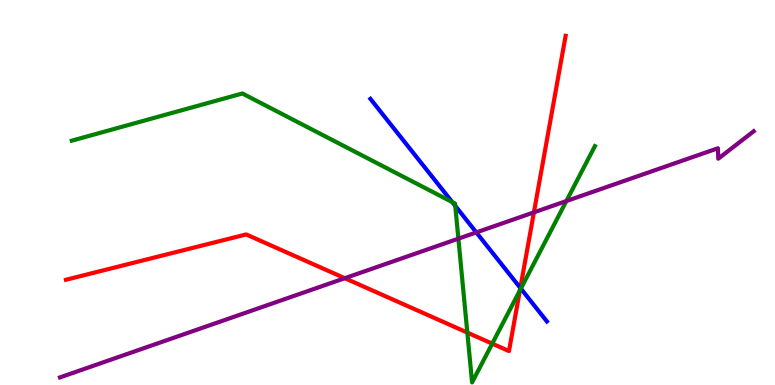[{'lines': ['blue', 'red'], 'intersections': [{'x': 6.71, 'y': 2.52}]}, {'lines': ['green', 'red'], 'intersections': [{'x': 6.03, 'y': 1.36}, {'x': 6.35, 'y': 1.07}, {'x': 6.71, 'y': 2.46}]}, {'lines': ['purple', 'red'], 'intersections': [{'x': 4.45, 'y': 2.77}, {'x': 6.89, 'y': 4.48}]}, {'lines': ['blue', 'green'], 'intersections': [{'x': 5.84, 'y': 4.75}, {'x': 5.87, 'y': 4.65}, {'x': 6.72, 'y': 2.5}]}, {'lines': ['blue', 'purple'], 'intersections': [{'x': 6.15, 'y': 3.96}]}, {'lines': ['green', 'purple'], 'intersections': [{'x': 5.91, 'y': 3.8}, {'x': 7.31, 'y': 4.78}]}]